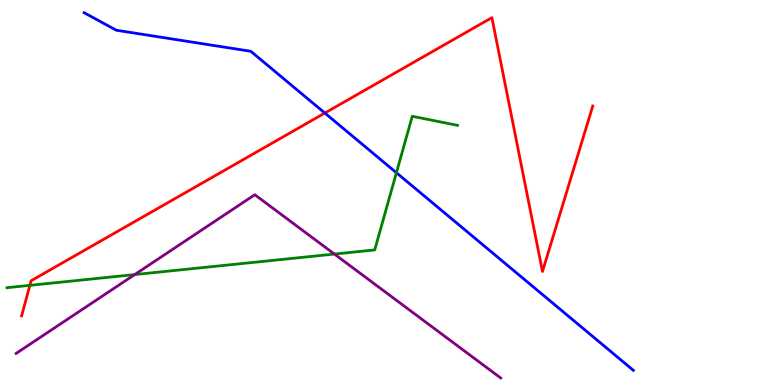[{'lines': ['blue', 'red'], 'intersections': [{'x': 4.19, 'y': 7.06}]}, {'lines': ['green', 'red'], 'intersections': [{'x': 0.385, 'y': 2.59}]}, {'lines': ['purple', 'red'], 'intersections': []}, {'lines': ['blue', 'green'], 'intersections': [{'x': 5.12, 'y': 5.51}]}, {'lines': ['blue', 'purple'], 'intersections': []}, {'lines': ['green', 'purple'], 'intersections': [{'x': 1.74, 'y': 2.87}, {'x': 4.31, 'y': 3.4}]}]